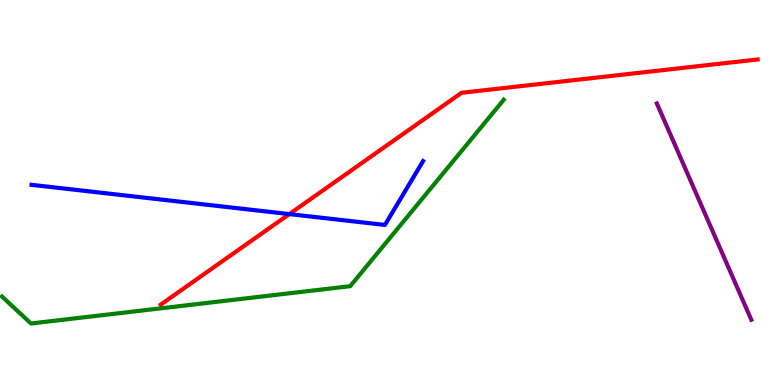[{'lines': ['blue', 'red'], 'intersections': [{'x': 3.73, 'y': 4.44}]}, {'lines': ['green', 'red'], 'intersections': []}, {'lines': ['purple', 'red'], 'intersections': []}, {'lines': ['blue', 'green'], 'intersections': []}, {'lines': ['blue', 'purple'], 'intersections': []}, {'lines': ['green', 'purple'], 'intersections': []}]